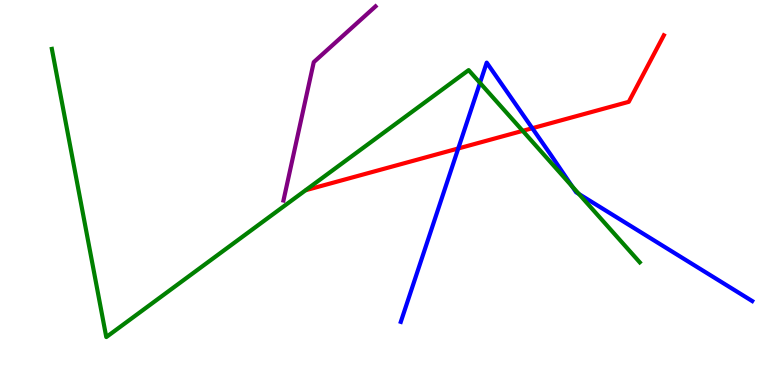[{'lines': ['blue', 'red'], 'intersections': [{'x': 5.91, 'y': 6.14}, {'x': 6.87, 'y': 6.67}]}, {'lines': ['green', 'red'], 'intersections': [{'x': 6.74, 'y': 6.6}]}, {'lines': ['purple', 'red'], 'intersections': []}, {'lines': ['blue', 'green'], 'intersections': [{'x': 6.19, 'y': 7.85}, {'x': 7.38, 'y': 5.16}, {'x': 7.47, 'y': 4.96}]}, {'lines': ['blue', 'purple'], 'intersections': []}, {'lines': ['green', 'purple'], 'intersections': []}]